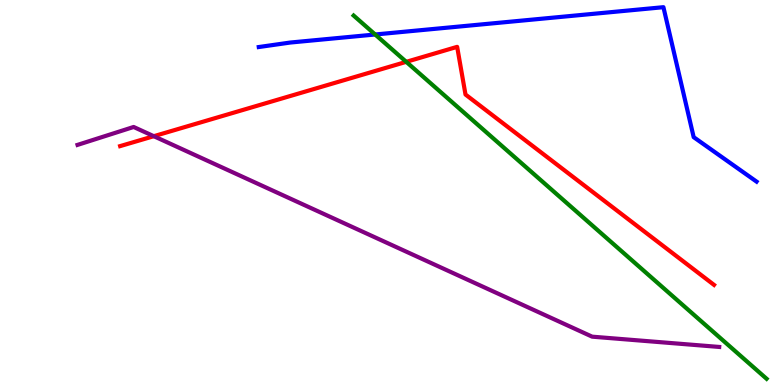[{'lines': ['blue', 'red'], 'intersections': []}, {'lines': ['green', 'red'], 'intersections': [{'x': 5.24, 'y': 8.39}]}, {'lines': ['purple', 'red'], 'intersections': [{'x': 1.98, 'y': 6.46}]}, {'lines': ['blue', 'green'], 'intersections': [{'x': 4.84, 'y': 9.1}]}, {'lines': ['blue', 'purple'], 'intersections': []}, {'lines': ['green', 'purple'], 'intersections': []}]